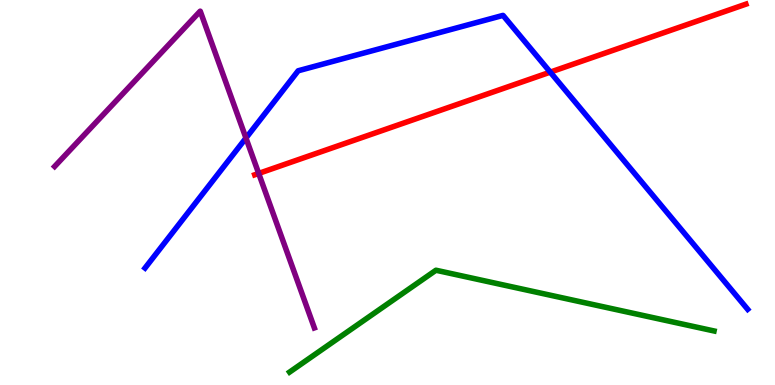[{'lines': ['blue', 'red'], 'intersections': [{'x': 7.1, 'y': 8.13}]}, {'lines': ['green', 'red'], 'intersections': []}, {'lines': ['purple', 'red'], 'intersections': [{'x': 3.34, 'y': 5.5}]}, {'lines': ['blue', 'green'], 'intersections': []}, {'lines': ['blue', 'purple'], 'intersections': [{'x': 3.17, 'y': 6.41}]}, {'lines': ['green', 'purple'], 'intersections': []}]